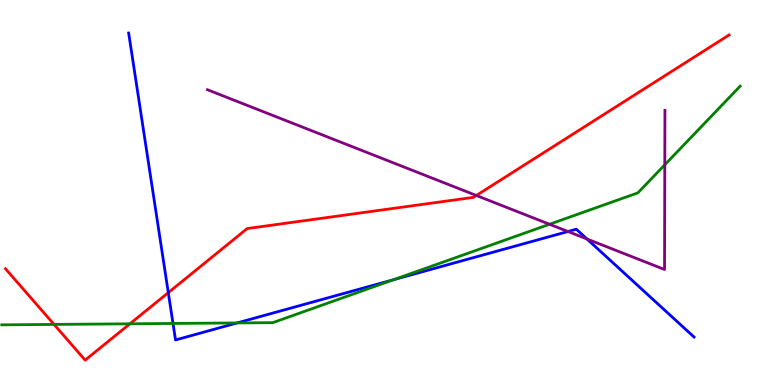[{'lines': ['blue', 'red'], 'intersections': [{'x': 2.17, 'y': 2.4}]}, {'lines': ['green', 'red'], 'intersections': [{'x': 0.697, 'y': 1.57}, {'x': 1.68, 'y': 1.59}]}, {'lines': ['purple', 'red'], 'intersections': [{'x': 6.15, 'y': 4.92}]}, {'lines': ['blue', 'green'], 'intersections': [{'x': 2.23, 'y': 1.6}, {'x': 3.06, 'y': 1.61}, {'x': 5.08, 'y': 2.74}]}, {'lines': ['blue', 'purple'], 'intersections': [{'x': 7.33, 'y': 3.99}, {'x': 7.57, 'y': 3.79}]}, {'lines': ['green', 'purple'], 'intersections': [{'x': 7.09, 'y': 4.18}, {'x': 8.58, 'y': 5.72}]}]